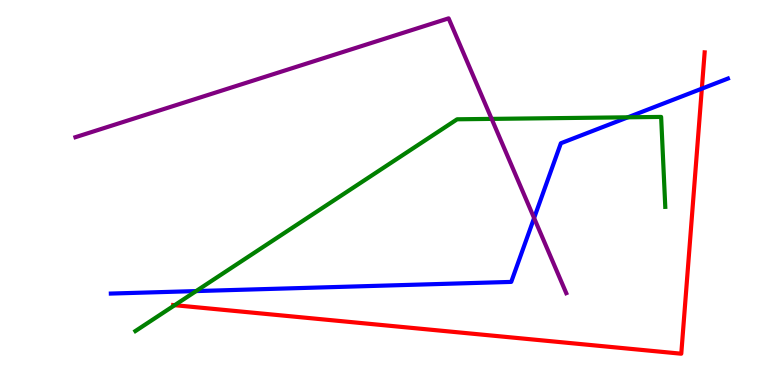[{'lines': ['blue', 'red'], 'intersections': [{'x': 9.06, 'y': 7.7}]}, {'lines': ['green', 'red'], 'intersections': [{'x': 2.25, 'y': 2.07}]}, {'lines': ['purple', 'red'], 'intersections': []}, {'lines': ['blue', 'green'], 'intersections': [{'x': 2.53, 'y': 2.44}, {'x': 8.1, 'y': 6.95}]}, {'lines': ['blue', 'purple'], 'intersections': [{'x': 6.89, 'y': 4.34}]}, {'lines': ['green', 'purple'], 'intersections': [{'x': 6.34, 'y': 6.91}]}]